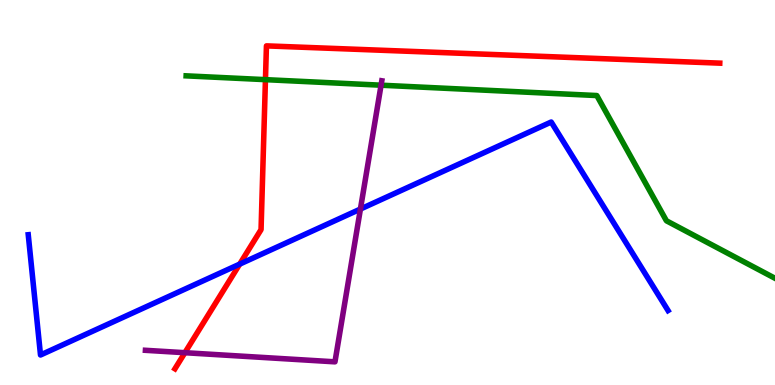[{'lines': ['blue', 'red'], 'intersections': [{'x': 3.09, 'y': 3.14}]}, {'lines': ['green', 'red'], 'intersections': [{'x': 3.43, 'y': 7.93}]}, {'lines': ['purple', 'red'], 'intersections': [{'x': 2.39, 'y': 0.839}]}, {'lines': ['blue', 'green'], 'intersections': []}, {'lines': ['blue', 'purple'], 'intersections': [{'x': 4.65, 'y': 4.57}]}, {'lines': ['green', 'purple'], 'intersections': [{'x': 4.92, 'y': 7.79}]}]